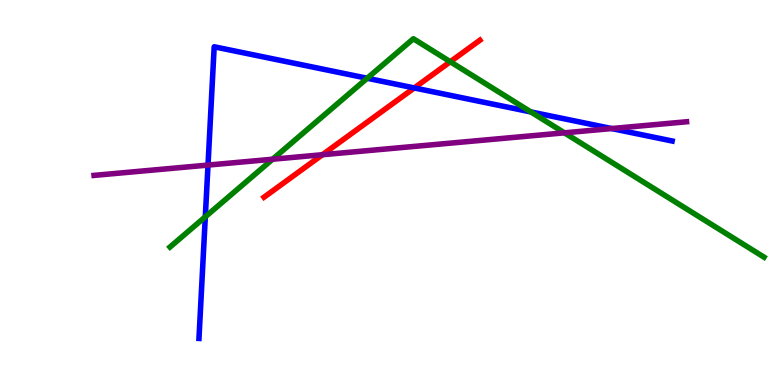[{'lines': ['blue', 'red'], 'intersections': [{'x': 5.35, 'y': 7.72}]}, {'lines': ['green', 'red'], 'intersections': [{'x': 5.81, 'y': 8.4}]}, {'lines': ['purple', 'red'], 'intersections': [{'x': 4.16, 'y': 5.98}]}, {'lines': ['blue', 'green'], 'intersections': [{'x': 2.65, 'y': 4.37}, {'x': 4.74, 'y': 7.97}, {'x': 6.85, 'y': 7.09}]}, {'lines': ['blue', 'purple'], 'intersections': [{'x': 2.68, 'y': 5.71}, {'x': 7.89, 'y': 6.66}]}, {'lines': ['green', 'purple'], 'intersections': [{'x': 3.52, 'y': 5.86}, {'x': 7.28, 'y': 6.55}]}]